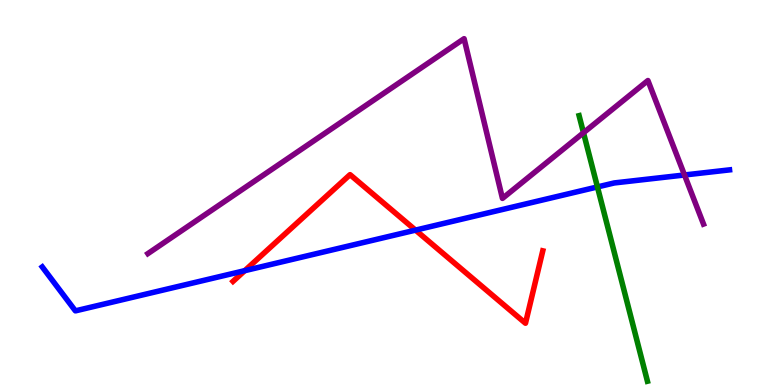[{'lines': ['blue', 'red'], 'intersections': [{'x': 3.16, 'y': 2.97}, {'x': 5.36, 'y': 4.02}]}, {'lines': ['green', 'red'], 'intersections': []}, {'lines': ['purple', 'red'], 'intersections': []}, {'lines': ['blue', 'green'], 'intersections': [{'x': 7.71, 'y': 5.14}]}, {'lines': ['blue', 'purple'], 'intersections': [{'x': 8.83, 'y': 5.45}]}, {'lines': ['green', 'purple'], 'intersections': [{'x': 7.53, 'y': 6.55}]}]